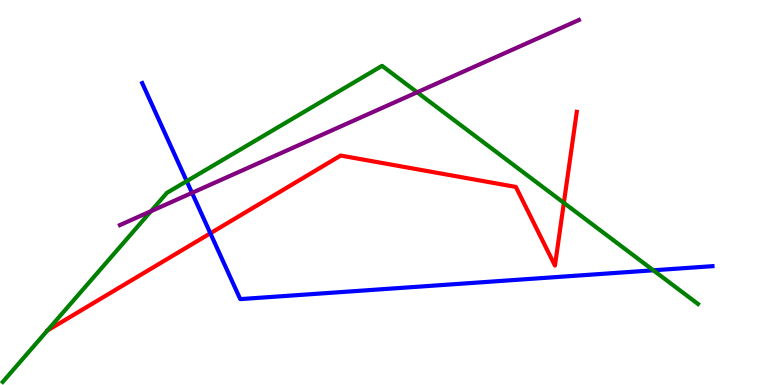[{'lines': ['blue', 'red'], 'intersections': [{'x': 2.71, 'y': 3.94}]}, {'lines': ['green', 'red'], 'intersections': [{'x': 7.28, 'y': 4.73}]}, {'lines': ['purple', 'red'], 'intersections': []}, {'lines': ['blue', 'green'], 'intersections': [{'x': 2.41, 'y': 5.29}, {'x': 8.43, 'y': 2.98}]}, {'lines': ['blue', 'purple'], 'intersections': [{'x': 2.48, 'y': 4.99}]}, {'lines': ['green', 'purple'], 'intersections': [{'x': 1.95, 'y': 4.51}, {'x': 5.38, 'y': 7.6}]}]